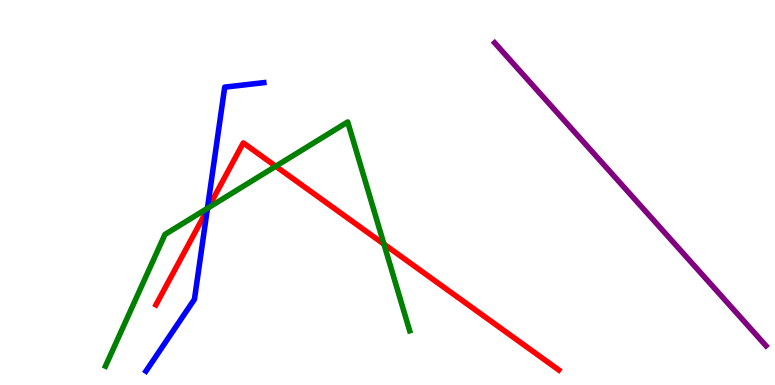[{'lines': ['blue', 'red'], 'intersections': [{'x': 2.67, 'y': 4.55}]}, {'lines': ['green', 'red'], 'intersections': [{'x': 2.69, 'y': 4.6}, {'x': 3.56, 'y': 5.68}, {'x': 4.95, 'y': 3.66}]}, {'lines': ['purple', 'red'], 'intersections': []}, {'lines': ['blue', 'green'], 'intersections': [{'x': 2.68, 'y': 4.59}]}, {'lines': ['blue', 'purple'], 'intersections': []}, {'lines': ['green', 'purple'], 'intersections': []}]